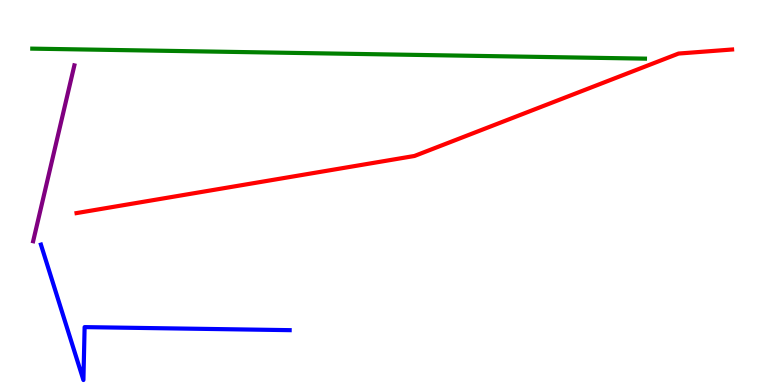[{'lines': ['blue', 'red'], 'intersections': []}, {'lines': ['green', 'red'], 'intersections': []}, {'lines': ['purple', 'red'], 'intersections': []}, {'lines': ['blue', 'green'], 'intersections': []}, {'lines': ['blue', 'purple'], 'intersections': []}, {'lines': ['green', 'purple'], 'intersections': []}]